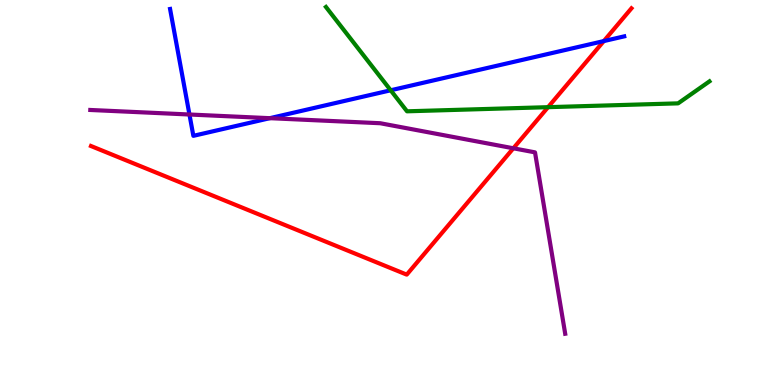[{'lines': ['blue', 'red'], 'intersections': [{'x': 7.79, 'y': 8.93}]}, {'lines': ['green', 'red'], 'intersections': [{'x': 7.07, 'y': 7.22}]}, {'lines': ['purple', 'red'], 'intersections': [{'x': 6.62, 'y': 6.15}]}, {'lines': ['blue', 'green'], 'intersections': [{'x': 5.04, 'y': 7.66}]}, {'lines': ['blue', 'purple'], 'intersections': [{'x': 2.44, 'y': 7.03}, {'x': 3.48, 'y': 6.93}]}, {'lines': ['green', 'purple'], 'intersections': []}]